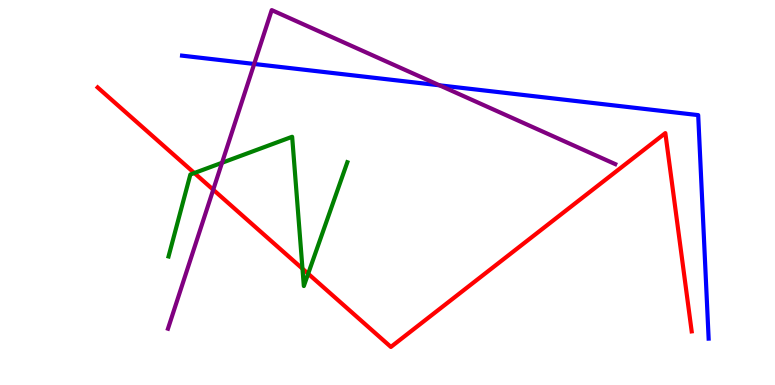[{'lines': ['blue', 'red'], 'intersections': []}, {'lines': ['green', 'red'], 'intersections': [{'x': 2.51, 'y': 5.51}, {'x': 3.9, 'y': 3.02}, {'x': 3.98, 'y': 2.89}]}, {'lines': ['purple', 'red'], 'intersections': [{'x': 2.75, 'y': 5.07}]}, {'lines': ['blue', 'green'], 'intersections': []}, {'lines': ['blue', 'purple'], 'intersections': [{'x': 3.28, 'y': 8.34}, {'x': 5.67, 'y': 7.78}]}, {'lines': ['green', 'purple'], 'intersections': [{'x': 2.86, 'y': 5.77}]}]